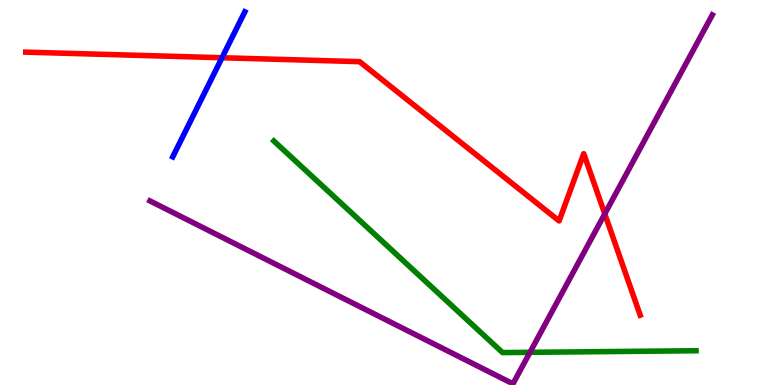[{'lines': ['blue', 'red'], 'intersections': [{'x': 2.86, 'y': 8.5}]}, {'lines': ['green', 'red'], 'intersections': []}, {'lines': ['purple', 'red'], 'intersections': [{'x': 7.8, 'y': 4.44}]}, {'lines': ['blue', 'green'], 'intersections': []}, {'lines': ['blue', 'purple'], 'intersections': []}, {'lines': ['green', 'purple'], 'intersections': [{'x': 6.84, 'y': 0.849}]}]